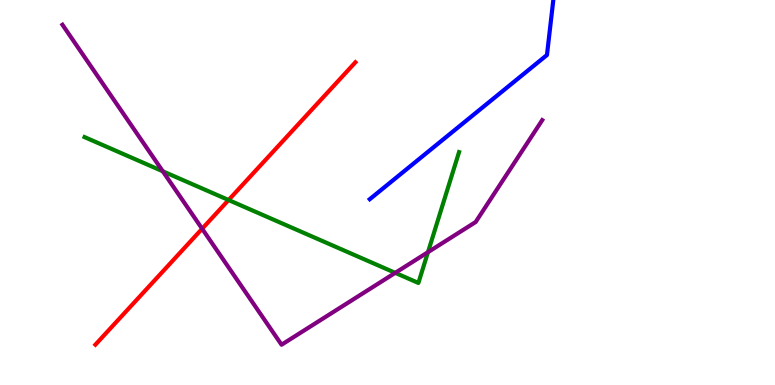[{'lines': ['blue', 'red'], 'intersections': []}, {'lines': ['green', 'red'], 'intersections': [{'x': 2.95, 'y': 4.8}]}, {'lines': ['purple', 'red'], 'intersections': [{'x': 2.61, 'y': 4.06}]}, {'lines': ['blue', 'green'], 'intersections': []}, {'lines': ['blue', 'purple'], 'intersections': []}, {'lines': ['green', 'purple'], 'intersections': [{'x': 2.1, 'y': 5.55}, {'x': 5.1, 'y': 2.91}, {'x': 5.52, 'y': 3.45}]}]